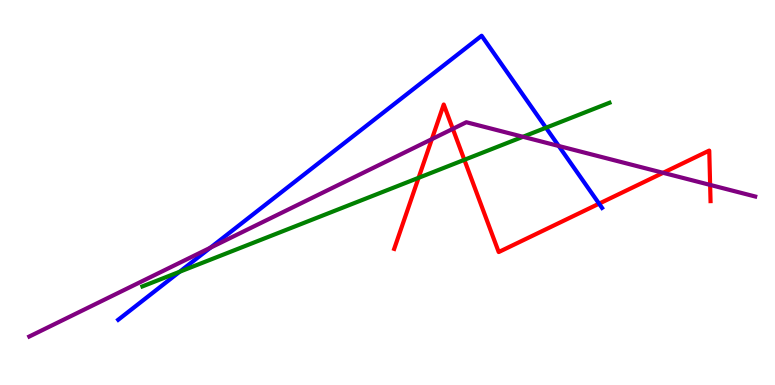[{'lines': ['blue', 'red'], 'intersections': [{'x': 7.73, 'y': 4.71}]}, {'lines': ['green', 'red'], 'intersections': [{'x': 5.4, 'y': 5.38}, {'x': 5.99, 'y': 5.85}]}, {'lines': ['purple', 'red'], 'intersections': [{'x': 5.57, 'y': 6.39}, {'x': 5.84, 'y': 6.65}, {'x': 8.56, 'y': 5.51}, {'x': 9.16, 'y': 5.2}]}, {'lines': ['blue', 'green'], 'intersections': [{'x': 2.32, 'y': 2.94}, {'x': 7.04, 'y': 6.68}]}, {'lines': ['blue', 'purple'], 'intersections': [{'x': 2.71, 'y': 3.57}, {'x': 7.21, 'y': 6.21}]}, {'lines': ['green', 'purple'], 'intersections': [{'x': 6.75, 'y': 6.45}]}]